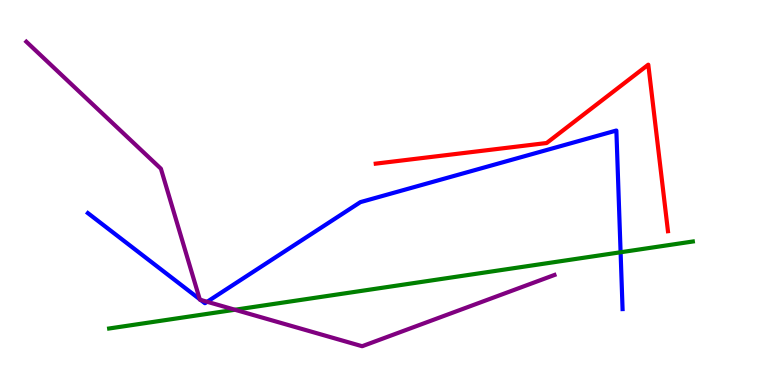[{'lines': ['blue', 'red'], 'intersections': []}, {'lines': ['green', 'red'], 'intersections': []}, {'lines': ['purple', 'red'], 'intersections': []}, {'lines': ['blue', 'green'], 'intersections': [{'x': 8.01, 'y': 3.45}]}, {'lines': ['blue', 'purple'], 'intersections': [{'x': 2.58, 'y': 2.23}, {'x': 2.59, 'y': 2.21}, {'x': 2.67, 'y': 2.16}]}, {'lines': ['green', 'purple'], 'intersections': [{'x': 3.03, 'y': 1.95}]}]